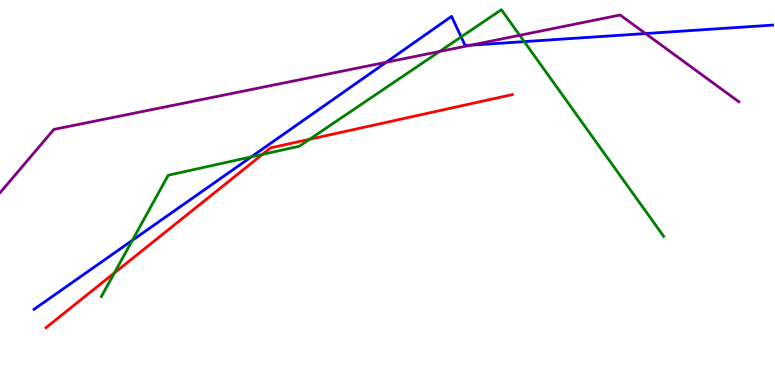[{'lines': ['blue', 'red'], 'intersections': []}, {'lines': ['green', 'red'], 'intersections': [{'x': 1.48, 'y': 2.91}, {'x': 3.39, 'y': 5.99}, {'x': 4.0, 'y': 6.38}]}, {'lines': ['purple', 'red'], 'intersections': []}, {'lines': ['blue', 'green'], 'intersections': [{'x': 1.71, 'y': 3.76}, {'x': 3.24, 'y': 5.93}, {'x': 5.95, 'y': 9.04}, {'x': 6.76, 'y': 8.92}]}, {'lines': ['blue', 'purple'], 'intersections': [{'x': 4.98, 'y': 8.38}, {'x': 6.07, 'y': 8.83}, {'x': 8.33, 'y': 9.13}]}, {'lines': ['green', 'purple'], 'intersections': [{'x': 5.67, 'y': 8.66}, {'x': 6.71, 'y': 9.08}]}]